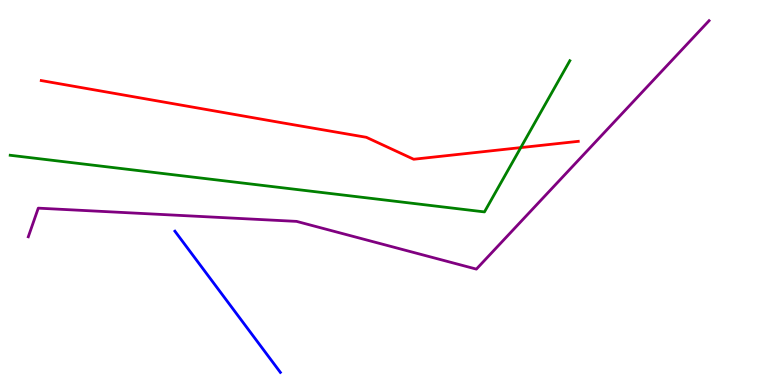[{'lines': ['blue', 'red'], 'intersections': []}, {'lines': ['green', 'red'], 'intersections': [{'x': 6.72, 'y': 6.17}]}, {'lines': ['purple', 'red'], 'intersections': []}, {'lines': ['blue', 'green'], 'intersections': []}, {'lines': ['blue', 'purple'], 'intersections': []}, {'lines': ['green', 'purple'], 'intersections': []}]